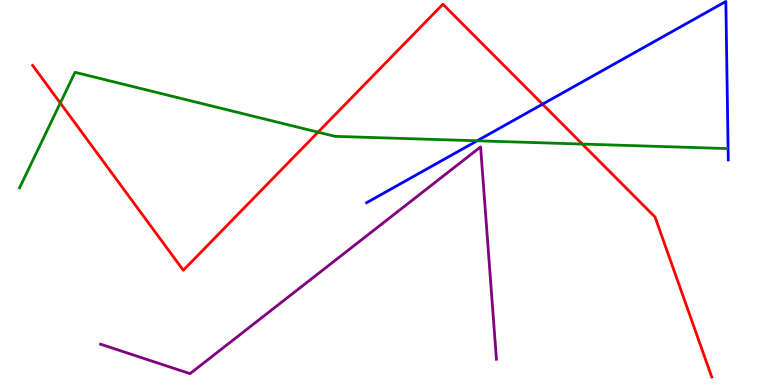[{'lines': ['blue', 'red'], 'intersections': [{'x': 7.0, 'y': 7.29}]}, {'lines': ['green', 'red'], 'intersections': [{'x': 0.778, 'y': 7.32}, {'x': 4.1, 'y': 6.57}, {'x': 7.51, 'y': 6.26}]}, {'lines': ['purple', 'red'], 'intersections': []}, {'lines': ['blue', 'green'], 'intersections': [{'x': 6.16, 'y': 6.34}]}, {'lines': ['blue', 'purple'], 'intersections': []}, {'lines': ['green', 'purple'], 'intersections': []}]